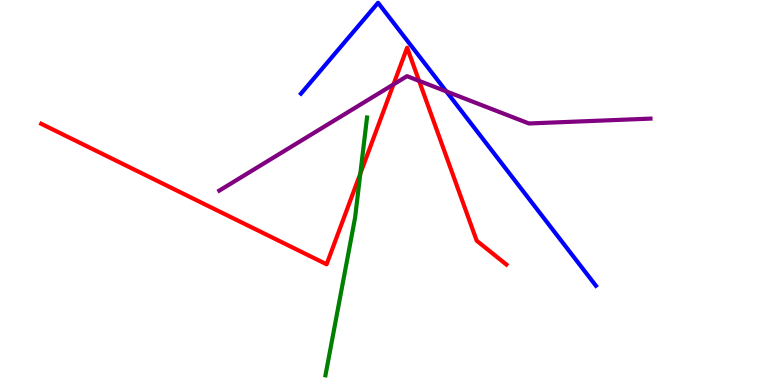[{'lines': ['blue', 'red'], 'intersections': []}, {'lines': ['green', 'red'], 'intersections': [{'x': 4.65, 'y': 5.49}]}, {'lines': ['purple', 'red'], 'intersections': [{'x': 5.08, 'y': 7.81}, {'x': 5.41, 'y': 7.9}]}, {'lines': ['blue', 'green'], 'intersections': []}, {'lines': ['blue', 'purple'], 'intersections': [{'x': 5.76, 'y': 7.63}]}, {'lines': ['green', 'purple'], 'intersections': []}]